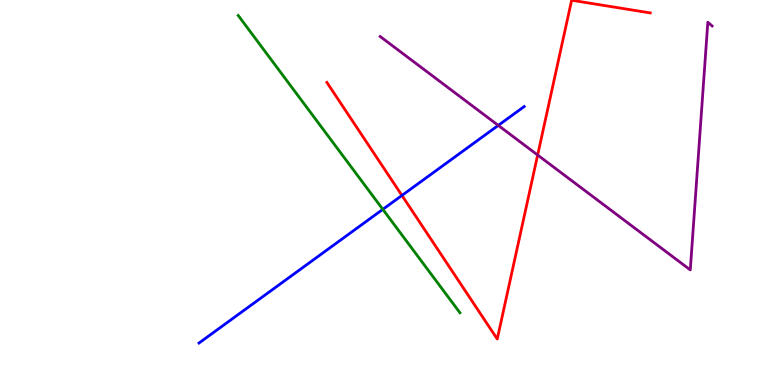[{'lines': ['blue', 'red'], 'intersections': [{'x': 5.19, 'y': 4.92}]}, {'lines': ['green', 'red'], 'intersections': []}, {'lines': ['purple', 'red'], 'intersections': [{'x': 6.94, 'y': 5.97}]}, {'lines': ['blue', 'green'], 'intersections': [{'x': 4.94, 'y': 4.56}]}, {'lines': ['blue', 'purple'], 'intersections': [{'x': 6.43, 'y': 6.74}]}, {'lines': ['green', 'purple'], 'intersections': []}]